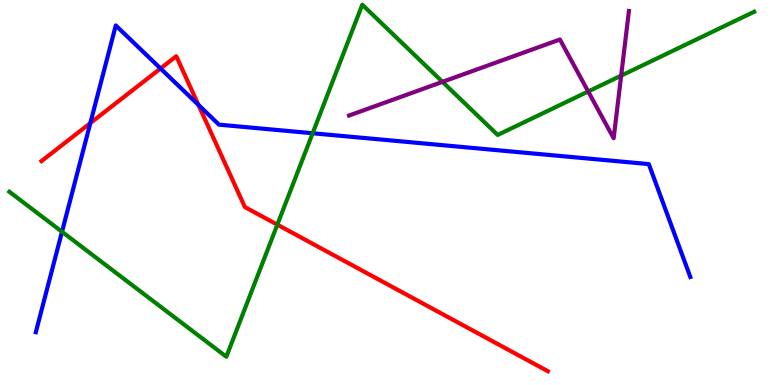[{'lines': ['blue', 'red'], 'intersections': [{'x': 1.17, 'y': 6.8}, {'x': 2.07, 'y': 8.22}, {'x': 2.56, 'y': 7.27}]}, {'lines': ['green', 'red'], 'intersections': [{'x': 3.58, 'y': 4.16}]}, {'lines': ['purple', 'red'], 'intersections': []}, {'lines': ['blue', 'green'], 'intersections': [{'x': 0.8, 'y': 3.98}, {'x': 4.03, 'y': 6.54}]}, {'lines': ['blue', 'purple'], 'intersections': []}, {'lines': ['green', 'purple'], 'intersections': [{'x': 5.71, 'y': 7.87}, {'x': 7.59, 'y': 7.62}, {'x': 8.01, 'y': 8.04}]}]